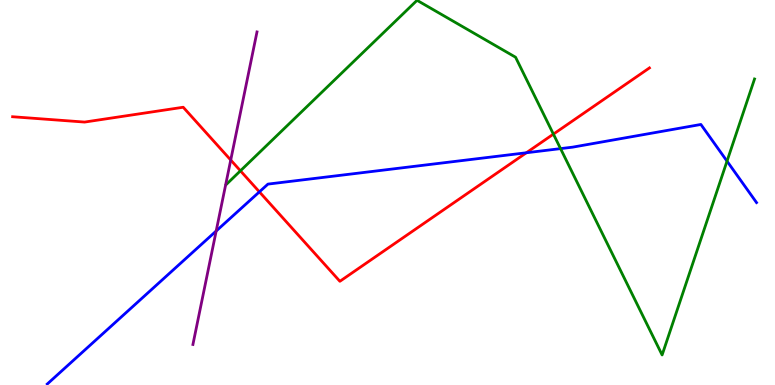[{'lines': ['blue', 'red'], 'intersections': [{'x': 3.35, 'y': 5.02}, {'x': 6.79, 'y': 6.03}]}, {'lines': ['green', 'red'], 'intersections': [{'x': 3.1, 'y': 5.56}, {'x': 7.14, 'y': 6.52}]}, {'lines': ['purple', 'red'], 'intersections': [{'x': 2.98, 'y': 5.84}]}, {'lines': ['blue', 'green'], 'intersections': [{'x': 7.23, 'y': 6.14}, {'x': 9.38, 'y': 5.81}]}, {'lines': ['blue', 'purple'], 'intersections': [{'x': 2.79, 'y': 4.0}]}, {'lines': ['green', 'purple'], 'intersections': []}]